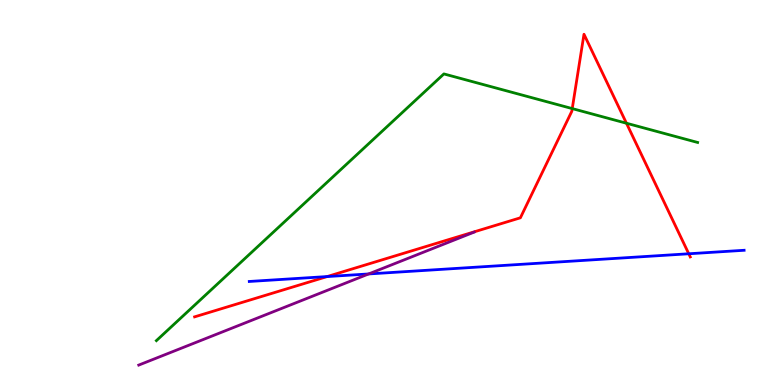[{'lines': ['blue', 'red'], 'intersections': [{'x': 4.22, 'y': 2.82}, {'x': 8.89, 'y': 3.41}]}, {'lines': ['green', 'red'], 'intersections': [{'x': 7.38, 'y': 7.18}, {'x': 8.08, 'y': 6.8}]}, {'lines': ['purple', 'red'], 'intersections': []}, {'lines': ['blue', 'green'], 'intersections': []}, {'lines': ['blue', 'purple'], 'intersections': [{'x': 4.76, 'y': 2.88}]}, {'lines': ['green', 'purple'], 'intersections': []}]